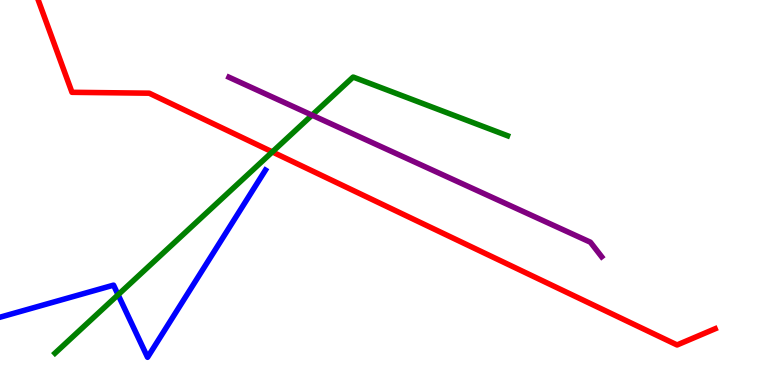[{'lines': ['blue', 'red'], 'intersections': []}, {'lines': ['green', 'red'], 'intersections': [{'x': 3.51, 'y': 6.05}]}, {'lines': ['purple', 'red'], 'intersections': []}, {'lines': ['blue', 'green'], 'intersections': [{'x': 1.52, 'y': 2.34}]}, {'lines': ['blue', 'purple'], 'intersections': []}, {'lines': ['green', 'purple'], 'intersections': [{'x': 4.03, 'y': 7.01}]}]